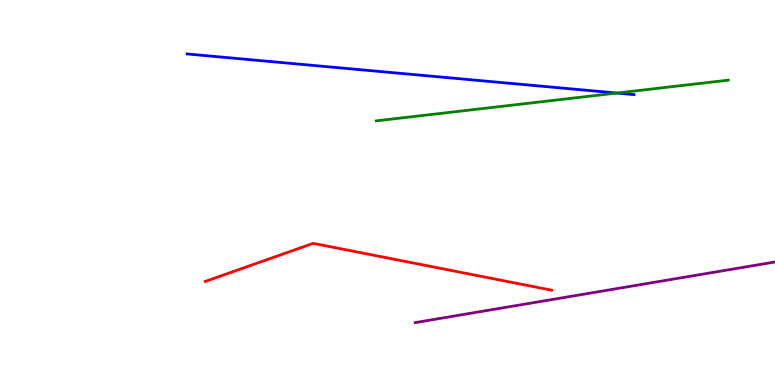[{'lines': ['blue', 'red'], 'intersections': []}, {'lines': ['green', 'red'], 'intersections': []}, {'lines': ['purple', 'red'], 'intersections': []}, {'lines': ['blue', 'green'], 'intersections': [{'x': 7.96, 'y': 7.58}]}, {'lines': ['blue', 'purple'], 'intersections': []}, {'lines': ['green', 'purple'], 'intersections': []}]